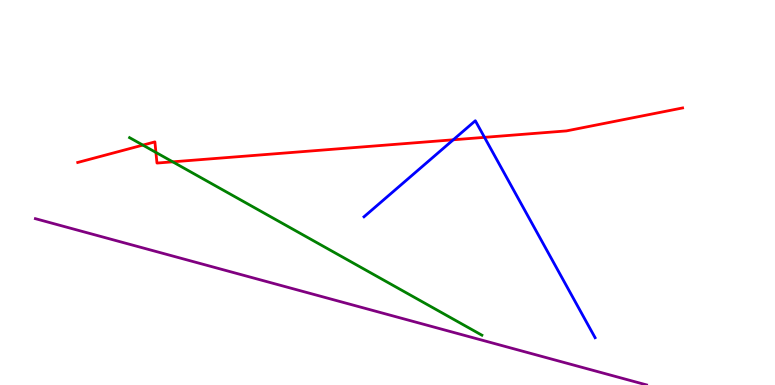[{'lines': ['blue', 'red'], 'intersections': [{'x': 5.85, 'y': 6.37}, {'x': 6.25, 'y': 6.43}]}, {'lines': ['green', 'red'], 'intersections': [{'x': 1.84, 'y': 6.23}, {'x': 2.01, 'y': 6.04}, {'x': 2.23, 'y': 5.8}]}, {'lines': ['purple', 'red'], 'intersections': []}, {'lines': ['blue', 'green'], 'intersections': []}, {'lines': ['blue', 'purple'], 'intersections': []}, {'lines': ['green', 'purple'], 'intersections': []}]